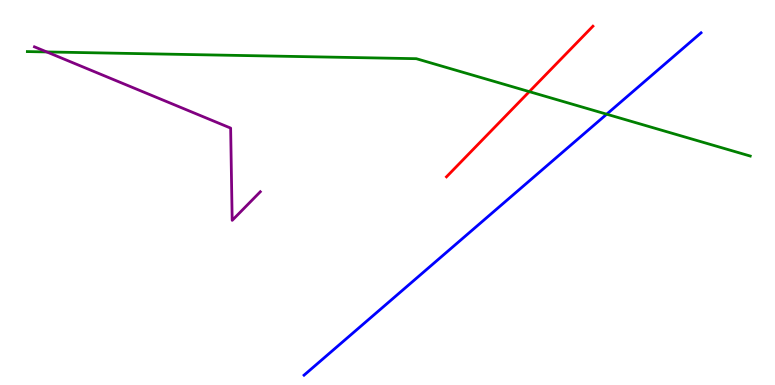[{'lines': ['blue', 'red'], 'intersections': []}, {'lines': ['green', 'red'], 'intersections': [{'x': 6.83, 'y': 7.62}]}, {'lines': ['purple', 'red'], 'intersections': []}, {'lines': ['blue', 'green'], 'intersections': [{'x': 7.83, 'y': 7.03}]}, {'lines': ['blue', 'purple'], 'intersections': []}, {'lines': ['green', 'purple'], 'intersections': [{'x': 0.603, 'y': 8.65}]}]